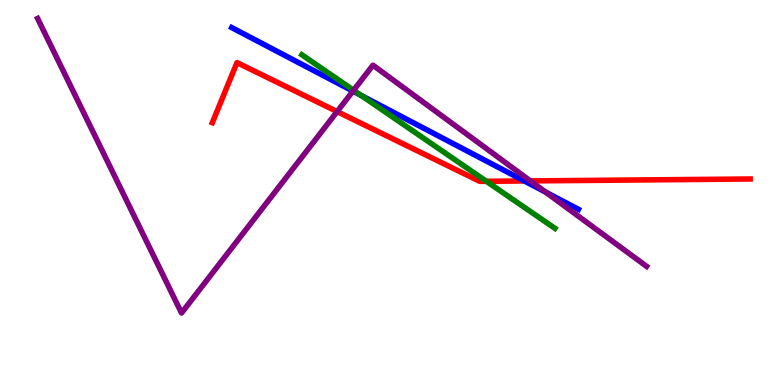[{'lines': ['blue', 'red'], 'intersections': [{'x': 6.77, 'y': 5.3}]}, {'lines': ['green', 'red'], 'intersections': [{'x': 6.28, 'y': 5.29}]}, {'lines': ['purple', 'red'], 'intersections': [{'x': 4.35, 'y': 7.1}, {'x': 6.84, 'y': 5.3}]}, {'lines': ['blue', 'green'], 'intersections': [{'x': 4.66, 'y': 7.52}]}, {'lines': ['blue', 'purple'], 'intersections': [{'x': 4.55, 'y': 7.63}, {'x': 7.04, 'y': 5.01}]}, {'lines': ['green', 'purple'], 'intersections': [{'x': 4.56, 'y': 7.66}]}]